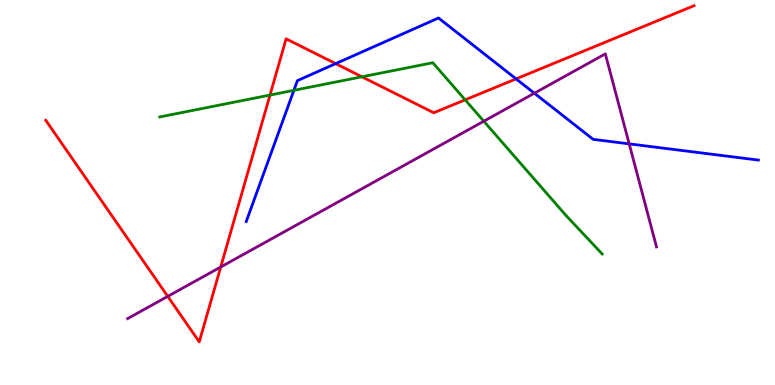[{'lines': ['blue', 'red'], 'intersections': [{'x': 4.33, 'y': 8.35}, {'x': 6.66, 'y': 7.95}]}, {'lines': ['green', 'red'], 'intersections': [{'x': 3.48, 'y': 7.53}, {'x': 4.67, 'y': 8.0}, {'x': 6.0, 'y': 7.41}]}, {'lines': ['purple', 'red'], 'intersections': [{'x': 2.16, 'y': 2.3}, {'x': 2.85, 'y': 3.06}]}, {'lines': ['blue', 'green'], 'intersections': [{'x': 3.79, 'y': 7.65}]}, {'lines': ['blue', 'purple'], 'intersections': [{'x': 6.89, 'y': 7.58}, {'x': 8.12, 'y': 6.26}]}, {'lines': ['green', 'purple'], 'intersections': [{'x': 6.24, 'y': 6.85}]}]